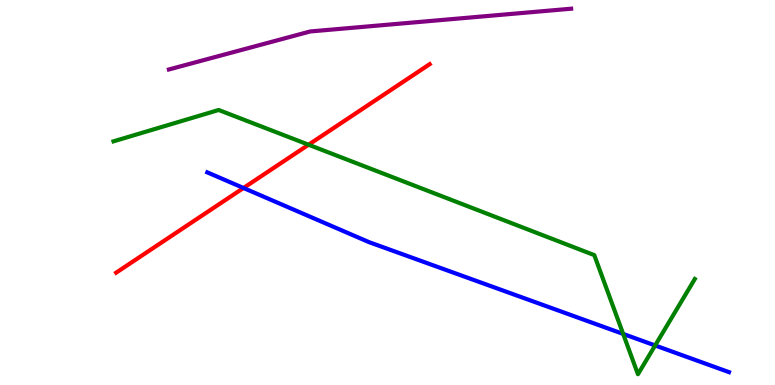[{'lines': ['blue', 'red'], 'intersections': [{'x': 3.14, 'y': 5.12}]}, {'lines': ['green', 'red'], 'intersections': [{'x': 3.98, 'y': 6.24}]}, {'lines': ['purple', 'red'], 'intersections': []}, {'lines': ['blue', 'green'], 'intersections': [{'x': 8.04, 'y': 1.33}, {'x': 8.45, 'y': 1.03}]}, {'lines': ['blue', 'purple'], 'intersections': []}, {'lines': ['green', 'purple'], 'intersections': []}]